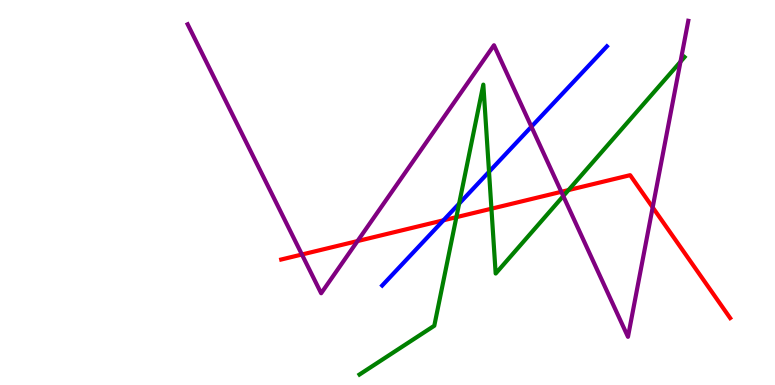[{'lines': ['blue', 'red'], 'intersections': [{'x': 5.72, 'y': 4.28}]}, {'lines': ['green', 'red'], 'intersections': [{'x': 5.89, 'y': 4.36}, {'x': 6.34, 'y': 4.58}, {'x': 7.34, 'y': 5.06}]}, {'lines': ['purple', 'red'], 'intersections': [{'x': 3.9, 'y': 3.39}, {'x': 4.61, 'y': 3.74}, {'x': 7.24, 'y': 5.02}, {'x': 8.42, 'y': 4.61}]}, {'lines': ['blue', 'green'], 'intersections': [{'x': 5.92, 'y': 4.71}, {'x': 6.31, 'y': 5.54}]}, {'lines': ['blue', 'purple'], 'intersections': [{'x': 6.86, 'y': 6.71}]}, {'lines': ['green', 'purple'], 'intersections': [{'x': 7.27, 'y': 4.91}, {'x': 8.78, 'y': 8.4}]}]